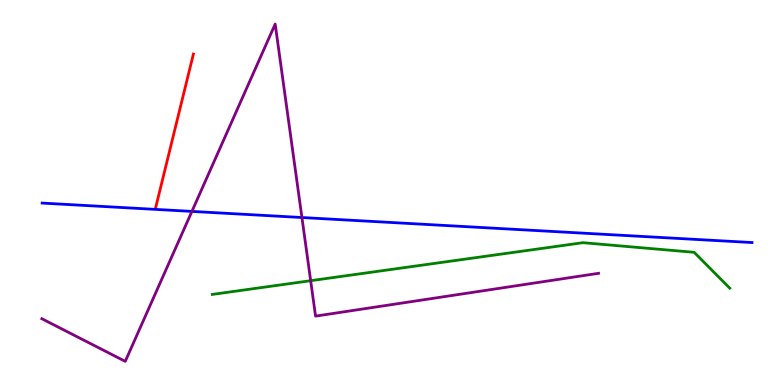[{'lines': ['blue', 'red'], 'intersections': []}, {'lines': ['green', 'red'], 'intersections': []}, {'lines': ['purple', 'red'], 'intersections': []}, {'lines': ['blue', 'green'], 'intersections': []}, {'lines': ['blue', 'purple'], 'intersections': [{'x': 2.48, 'y': 4.51}, {'x': 3.9, 'y': 4.35}]}, {'lines': ['green', 'purple'], 'intersections': [{'x': 4.01, 'y': 2.71}]}]